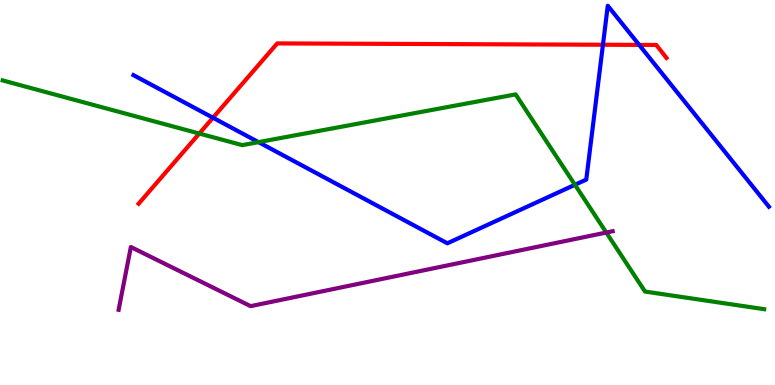[{'lines': ['blue', 'red'], 'intersections': [{'x': 2.75, 'y': 6.94}, {'x': 7.78, 'y': 8.84}, {'x': 8.25, 'y': 8.83}]}, {'lines': ['green', 'red'], 'intersections': [{'x': 2.57, 'y': 6.53}]}, {'lines': ['purple', 'red'], 'intersections': []}, {'lines': ['blue', 'green'], 'intersections': [{'x': 3.34, 'y': 6.31}, {'x': 7.42, 'y': 5.2}]}, {'lines': ['blue', 'purple'], 'intersections': []}, {'lines': ['green', 'purple'], 'intersections': [{'x': 7.82, 'y': 3.96}]}]